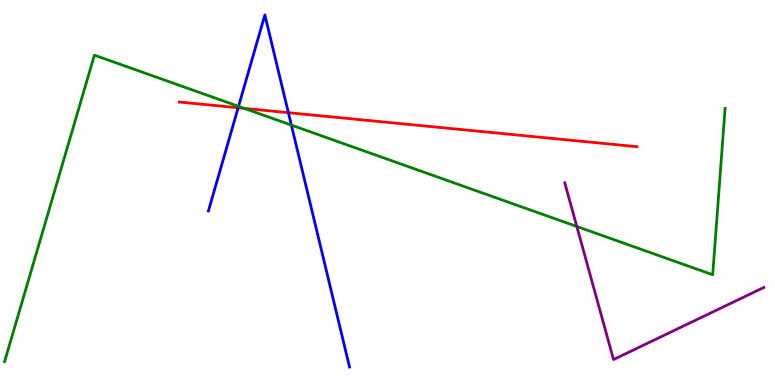[{'lines': ['blue', 'red'], 'intersections': [{'x': 3.07, 'y': 7.2}, {'x': 3.72, 'y': 7.07}]}, {'lines': ['green', 'red'], 'intersections': [{'x': 3.15, 'y': 7.19}]}, {'lines': ['purple', 'red'], 'intersections': []}, {'lines': ['blue', 'green'], 'intersections': [{'x': 3.08, 'y': 7.24}, {'x': 3.76, 'y': 6.75}]}, {'lines': ['blue', 'purple'], 'intersections': []}, {'lines': ['green', 'purple'], 'intersections': [{'x': 7.44, 'y': 4.12}]}]